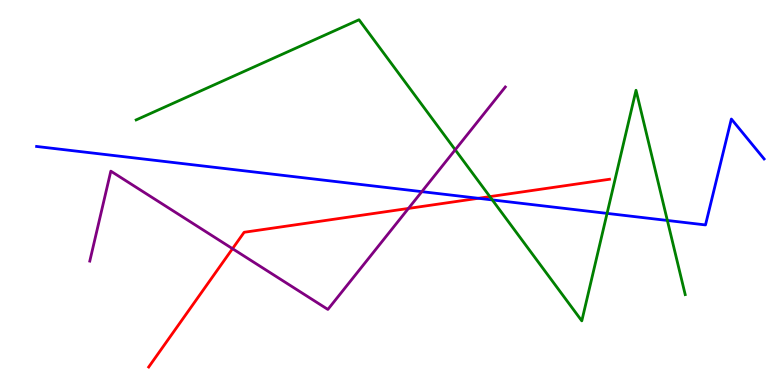[{'lines': ['blue', 'red'], 'intersections': [{'x': 6.17, 'y': 4.85}]}, {'lines': ['green', 'red'], 'intersections': [{'x': 6.32, 'y': 4.89}]}, {'lines': ['purple', 'red'], 'intersections': [{'x': 3.0, 'y': 3.54}, {'x': 5.27, 'y': 4.59}]}, {'lines': ['blue', 'green'], 'intersections': [{'x': 6.35, 'y': 4.81}, {'x': 7.83, 'y': 4.46}, {'x': 8.61, 'y': 4.27}]}, {'lines': ['blue', 'purple'], 'intersections': [{'x': 5.44, 'y': 5.02}]}, {'lines': ['green', 'purple'], 'intersections': [{'x': 5.87, 'y': 6.11}]}]